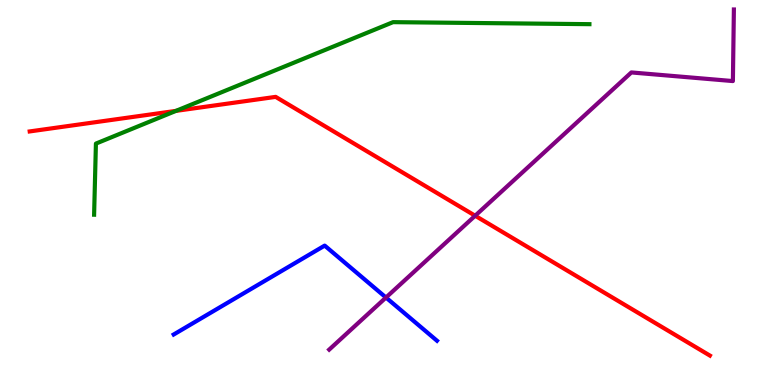[{'lines': ['blue', 'red'], 'intersections': []}, {'lines': ['green', 'red'], 'intersections': [{'x': 2.27, 'y': 7.12}]}, {'lines': ['purple', 'red'], 'intersections': [{'x': 6.13, 'y': 4.4}]}, {'lines': ['blue', 'green'], 'intersections': []}, {'lines': ['blue', 'purple'], 'intersections': [{'x': 4.98, 'y': 2.27}]}, {'lines': ['green', 'purple'], 'intersections': []}]